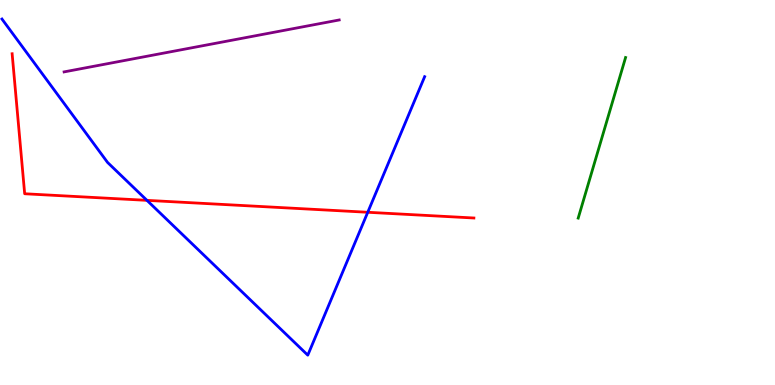[{'lines': ['blue', 'red'], 'intersections': [{'x': 1.9, 'y': 4.8}, {'x': 4.75, 'y': 4.49}]}, {'lines': ['green', 'red'], 'intersections': []}, {'lines': ['purple', 'red'], 'intersections': []}, {'lines': ['blue', 'green'], 'intersections': []}, {'lines': ['blue', 'purple'], 'intersections': []}, {'lines': ['green', 'purple'], 'intersections': []}]